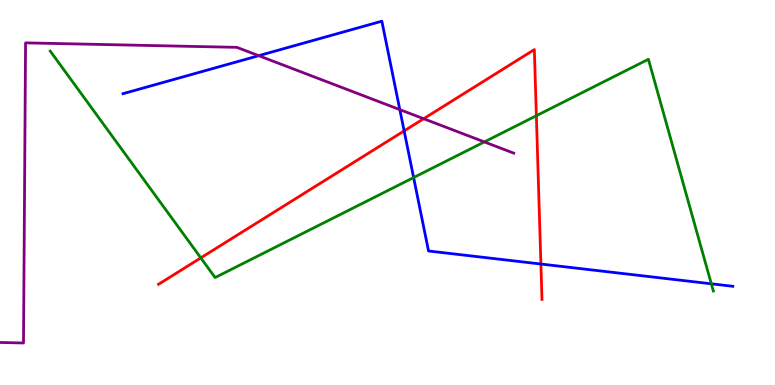[{'lines': ['blue', 'red'], 'intersections': [{'x': 5.21, 'y': 6.6}, {'x': 6.98, 'y': 3.14}]}, {'lines': ['green', 'red'], 'intersections': [{'x': 2.59, 'y': 3.3}, {'x': 6.92, 'y': 6.99}]}, {'lines': ['purple', 'red'], 'intersections': [{'x': 5.47, 'y': 6.92}]}, {'lines': ['blue', 'green'], 'intersections': [{'x': 5.34, 'y': 5.39}, {'x': 9.18, 'y': 2.63}]}, {'lines': ['blue', 'purple'], 'intersections': [{'x': 3.34, 'y': 8.55}, {'x': 5.16, 'y': 7.15}]}, {'lines': ['green', 'purple'], 'intersections': [{'x': 6.25, 'y': 6.31}]}]